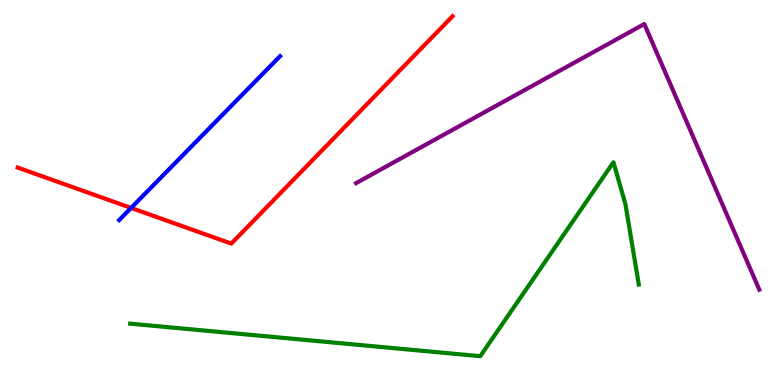[{'lines': ['blue', 'red'], 'intersections': [{'x': 1.69, 'y': 4.6}]}, {'lines': ['green', 'red'], 'intersections': []}, {'lines': ['purple', 'red'], 'intersections': []}, {'lines': ['blue', 'green'], 'intersections': []}, {'lines': ['blue', 'purple'], 'intersections': []}, {'lines': ['green', 'purple'], 'intersections': []}]